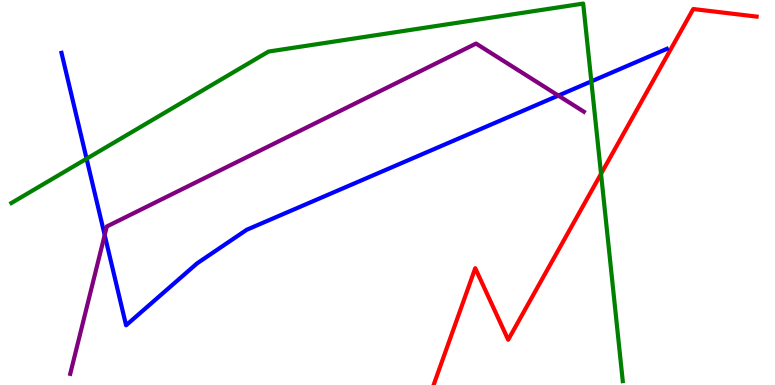[{'lines': ['blue', 'red'], 'intersections': []}, {'lines': ['green', 'red'], 'intersections': [{'x': 7.76, 'y': 5.49}]}, {'lines': ['purple', 'red'], 'intersections': []}, {'lines': ['blue', 'green'], 'intersections': [{'x': 1.12, 'y': 5.88}, {'x': 7.63, 'y': 7.89}]}, {'lines': ['blue', 'purple'], 'intersections': [{'x': 1.35, 'y': 3.89}, {'x': 7.2, 'y': 7.52}]}, {'lines': ['green', 'purple'], 'intersections': []}]